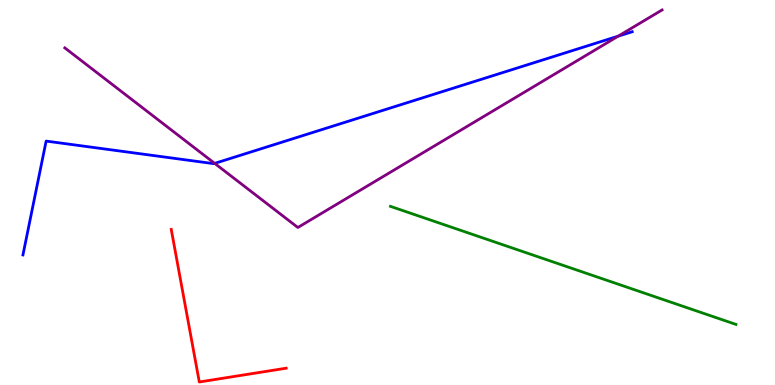[{'lines': ['blue', 'red'], 'intersections': []}, {'lines': ['green', 'red'], 'intersections': []}, {'lines': ['purple', 'red'], 'intersections': []}, {'lines': ['blue', 'green'], 'intersections': []}, {'lines': ['blue', 'purple'], 'intersections': [{'x': 2.77, 'y': 5.76}, {'x': 7.98, 'y': 9.06}]}, {'lines': ['green', 'purple'], 'intersections': []}]